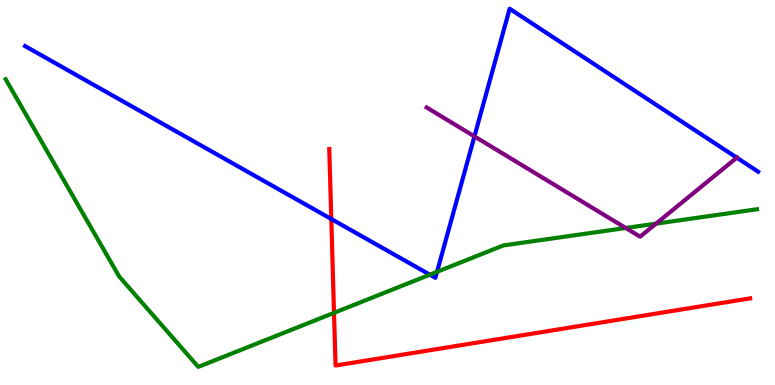[{'lines': ['blue', 'red'], 'intersections': [{'x': 4.27, 'y': 4.31}]}, {'lines': ['green', 'red'], 'intersections': [{'x': 4.31, 'y': 1.87}]}, {'lines': ['purple', 'red'], 'intersections': []}, {'lines': ['blue', 'green'], 'intersections': [{'x': 5.55, 'y': 2.87}, {'x': 5.64, 'y': 2.94}]}, {'lines': ['blue', 'purple'], 'intersections': [{'x': 6.12, 'y': 6.46}, {'x': 9.51, 'y': 5.9}]}, {'lines': ['green', 'purple'], 'intersections': [{'x': 8.07, 'y': 4.08}, {'x': 8.46, 'y': 4.19}]}]